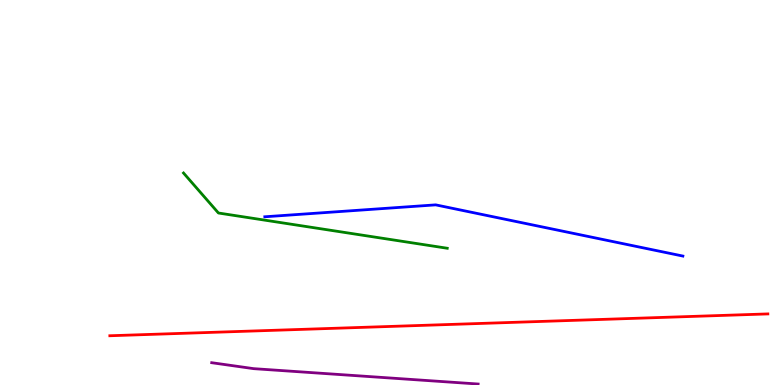[{'lines': ['blue', 'red'], 'intersections': []}, {'lines': ['green', 'red'], 'intersections': []}, {'lines': ['purple', 'red'], 'intersections': []}, {'lines': ['blue', 'green'], 'intersections': []}, {'lines': ['blue', 'purple'], 'intersections': []}, {'lines': ['green', 'purple'], 'intersections': []}]